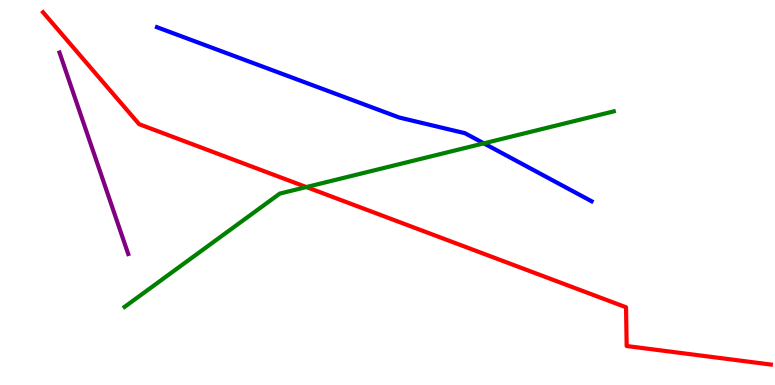[{'lines': ['blue', 'red'], 'intersections': []}, {'lines': ['green', 'red'], 'intersections': [{'x': 3.95, 'y': 5.14}]}, {'lines': ['purple', 'red'], 'intersections': []}, {'lines': ['blue', 'green'], 'intersections': [{'x': 6.24, 'y': 6.28}]}, {'lines': ['blue', 'purple'], 'intersections': []}, {'lines': ['green', 'purple'], 'intersections': []}]